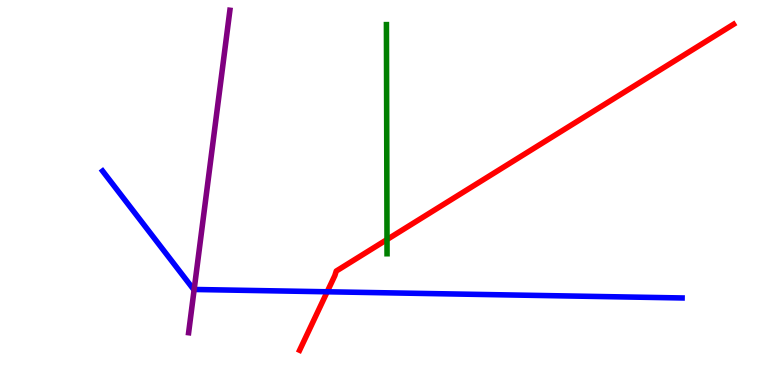[{'lines': ['blue', 'red'], 'intersections': [{'x': 4.22, 'y': 2.42}]}, {'lines': ['green', 'red'], 'intersections': [{'x': 4.99, 'y': 3.78}]}, {'lines': ['purple', 'red'], 'intersections': []}, {'lines': ['blue', 'green'], 'intersections': []}, {'lines': ['blue', 'purple'], 'intersections': [{'x': 2.51, 'y': 2.48}]}, {'lines': ['green', 'purple'], 'intersections': []}]